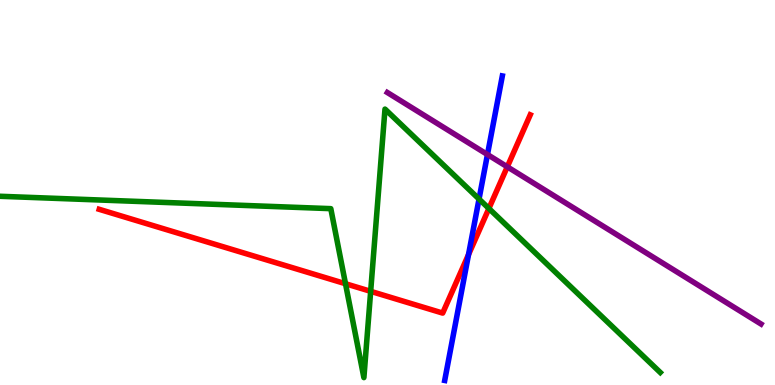[{'lines': ['blue', 'red'], 'intersections': [{'x': 6.05, 'y': 3.39}]}, {'lines': ['green', 'red'], 'intersections': [{'x': 4.46, 'y': 2.63}, {'x': 4.78, 'y': 2.43}, {'x': 6.31, 'y': 4.58}]}, {'lines': ['purple', 'red'], 'intersections': [{'x': 6.55, 'y': 5.67}]}, {'lines': ['blue', 'green'], 'intersections': [{'x': 6.18, 'y': 4.83}]}, {'lines': ['blue', 'purple'], 'intersections': [{'x': 6.29, 'y': 5.99}]}, {'lines': ['green', 'purple'], 'intersections': []}]